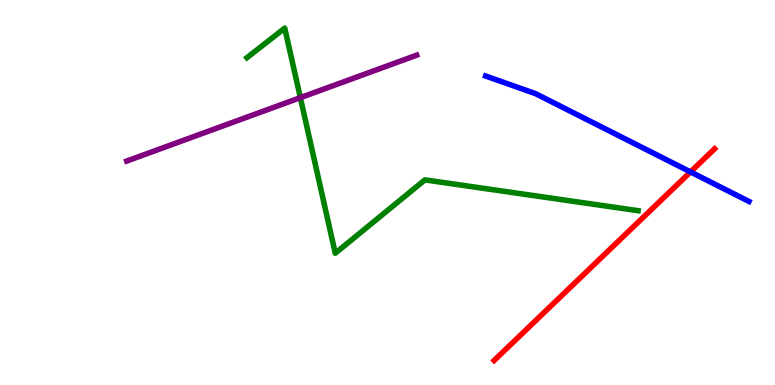[{'lines': ['blue', 'red'], 'intersections': [{'x': 8.91, 'y': 5.53}]}, {'lines': ['green', 'red'], 'intersections': []}, {'lines': ['purple', 'red'], 'intersections': []}, {'lines': ['blue', 'green'], 'intersections': []}, {'lines': ['blue', 'purple'], 'intersections': []}, {'lines': ['green', 'purple'], 'intersections': [{'x': 3.88, 'y': 7.46}]}]